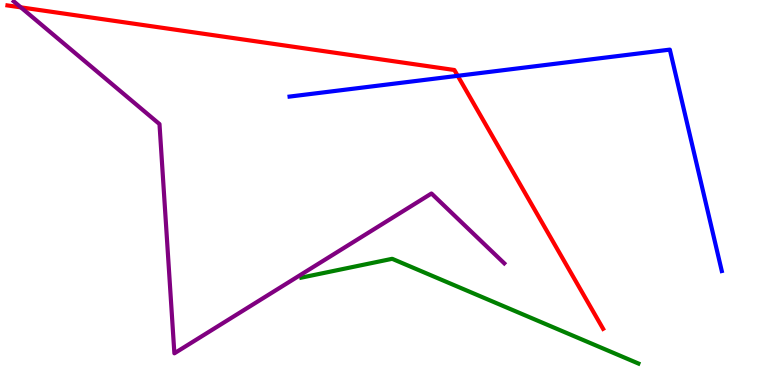[{'lines': ['blue', 'red'], 'intersections': [{'x': 5.91, 'y': 8.03}]}, {'lines': ['green', 'red'], 'intersections': []}, {'lines': ['purple', 'red'], 'intersections': [{'x': 0.269, 'y': 9.81}]}, {'lines': ['blue', 'green'], 'intersections': []}, {'lines': ['blue', 'purple'], 'intersections': []}, {'lines': ['green', 'purple'], 'intersections': []}]